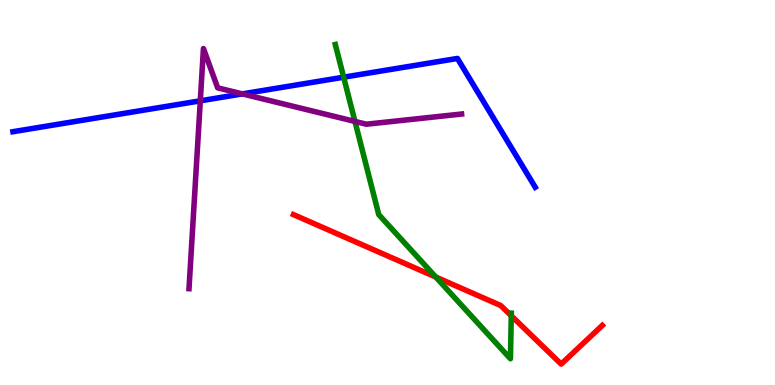[{'lines': ['blue', 'red'], 'intersections': []}, {'lines': ['green', 'red'], 'intersections': [{'x': 5.62, 'y': 2.8}, {'x': 6.6, 'y': 1.8}]}, {'lines': ['purple', 'red'], 'intersections': []}, {'lines': ['blue', 'green'], 'intersections': [{'x': 4.43, 'y': 7.99}]}, {'lines': ['blue', 'purple'], 'intersections': [{'x': 2.58, 'y': 7.38}, {'x': 3.13, 'y': 7.56}]}, {'lines': ['green', 'purple'], 'intersections': [{'x': 4.58, 'y': 6.85}]}]